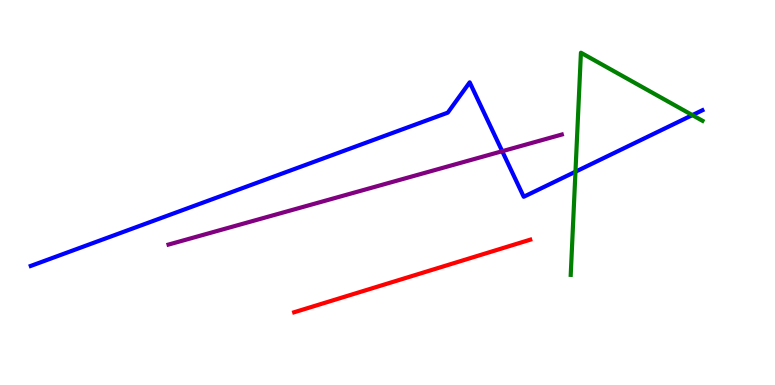[{'lines': ['blue', 'red'], 'intersections': []}, {'lines': ['green', 'red'], 'intersections': []}, {'lines': ['purple', 'red'], 'intersections': []}, {'lines': ['blue', 'green'], 'intersections': [{'x': 7.43, 'y': 5.54}, {'x': 8.93, 'y': 7.01}]}, {'lines': ['blue', 'purple'], 'intersections': [{'x': 6.48, 'y': 6.07}]}, {'lines': ['green', 'purple'], 'intersections': []}]